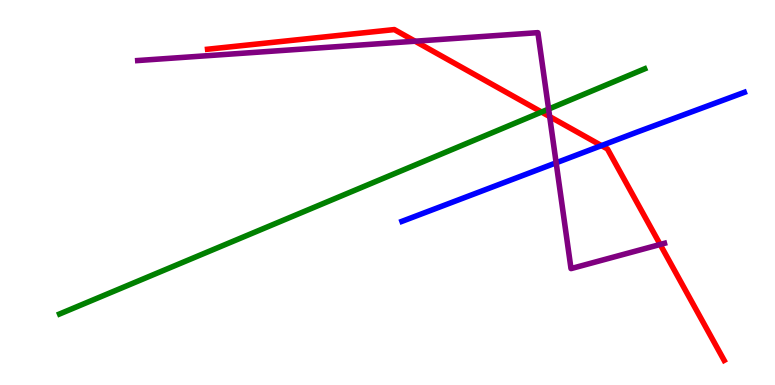[{'lines': ['blue', 'red'], 'intersections': [{'x': 7.76, 'y': 6.22}]}, {'lines': ['green', 'red'], 'intersections': [{'x': 6.99, 'y': 7.09}]}, {'lines': ['purple', 'red'], 'intersections': [{'x': 5.36, 'y': 8.93}, {'x': 7.09, 'y': 6.97}, {'x': 8.52, 'y': 3.65}]}, {'lines': ['blue', 'green'], 'intersections': []}, {'lines': ['blue', 'purple'], 'intersections': [{'x': 7.18, 'y': 5.77}]}, {'lines': ['green', 'purple'], 'intersections': [{'x': 7.08, 'y': 7.17}]}]